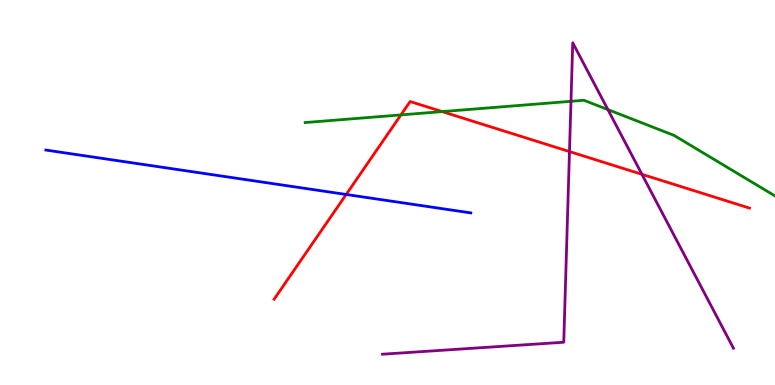[{'lines': ['blue', 'red'], 'intersections': [{'x': 4.47, 'y': 4.95}]}, {'lines': ['green', 'red'], 'intersections': [{'x': 5.17, 'y': 7.02}, {'x': 5.71, 'y': 7.1}]}, {'lines': ['purple', 'red'], 'intersections': [{'x': 7.35, 'y': 6.06}, {'x': 8.28, 'y': 5.47}]}, {'lines': ['blue', 'green'], 'intersections': []}, {'lines': ['blue', 'purple'], 'intersections': []}, {'lines': ['green', 'purple'], 'intersections': [{'x': 7.37, 'y': 7.37}, {'x': 7.84, 'y': 7.15}]}]